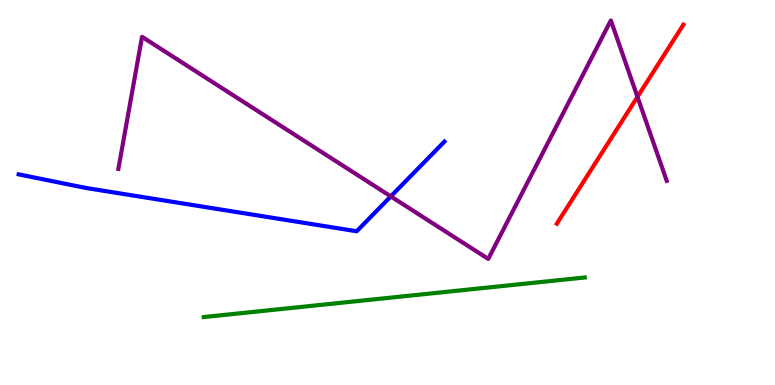[{'lines': ['blue', 'red'], 'intersections': []}, {'lines': ['green', 'red'], 'intersections': []}, {'lines': ['purple', 'red'], 'intersections': [{'x': 8.23, 'y': 7.48}]}, {'lines': ['blue', 'green'], 'intersections': []}, {'lines': ['blue', 'purple'], 'intersections': [{'x': 5.04, 'y': 4.9}]}, {'lines': ['green', 'purple'], 'intersections': []}]